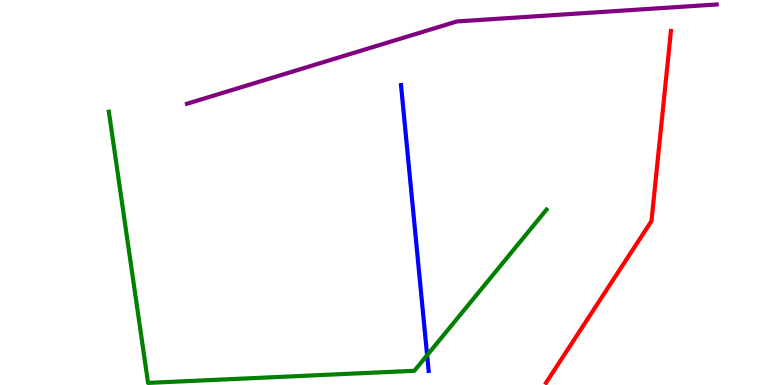[{'lines': ['blue', 'red'], 'intersections': []}, {'lines': ['green', 'red'], 'intersections': []}, {'lines': ['purple', 'red'], 'intersections': []}, {'lines': ['blue', 'green'], 'intersections': [{'x': 5.51, 'y': 0.774}]}, {'lines': ['blue', 'purple'], 'intersections': []}, {'lines': ['green', 'purple'], 'intersections': []}]